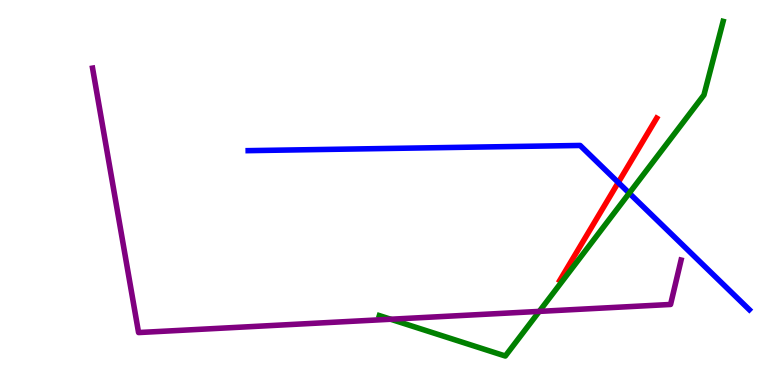[{'lines': ['blue', 'red'], 'intersections': [{'x': 7.98, 'y': 5.26}]}, {'lines': ['green', 'red'], 'intersections': []}, {'lines': ['purple', 'red'], 'intersections': []}, {'lines': ['blue', 'green'], 'intersections': [{'x': 8.12, 'y': 4.98}]}, {'lines': ['blue', 'purple'], 'intersections': []}, {'lines': ['green', 'purple'], 'intersections': [{'x': 5.04, 'y': 1.71}, {'x': 6.96, 'y': 1.91}]}]